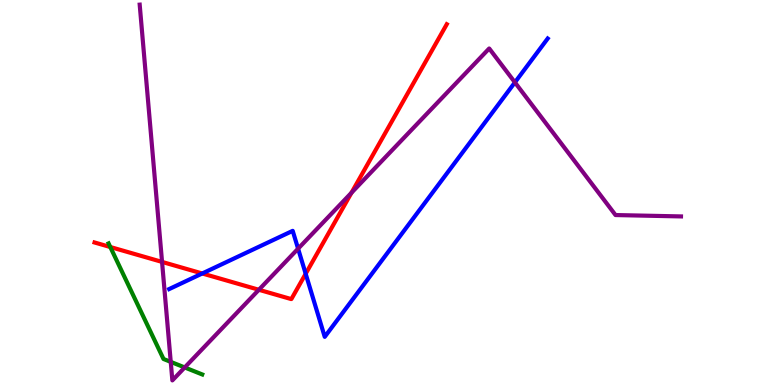[{'lines': ['blue', 'red'], 'intersections': [{'x': 2.61, 'y': 2.9}, {'x': 3.94, 'y': 2.89}]}, {'lines': ['green', 'red'], 'intersections': [{'x': 1.42, 'y': 3.58}]}, {'lines': ['purple', 'red'], 'intersections': [{'x': 2.09, 'y': 3.2}, {'x': 3.34, 'y': 2.47}, {'x': 4.54, 'y': 4.99}]}, {'lines': ['blue', 'green'], 'intersections': []}, {'lines': ['blue', 'purple'], 'intersections': [{'x': 3.85, 'y': 3.54}, {'x': 6.64, 'y': 7.86}]}, {'lines': ['green', 'purple'], 'intersections': [{'x': 2.2, 'y': 0.601}, {'x': 2.38, 'y': 0.456}]}]